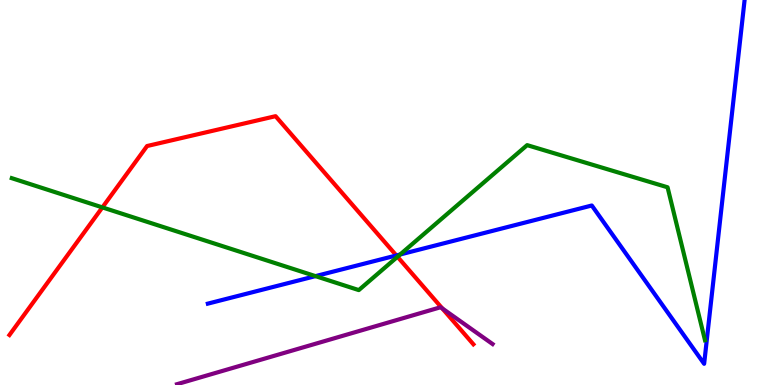[{'lines': ['blue', 'red'], 'intersections': [{'x': 5.11, 'y': 3.36}]}, {'lines': ['green', 'red'], 'intersections': [{'x': 1.32, 'y': 4.61}, {'x': 5.13, 'y': 3.33}]}, {'lines': ['purple', 'red'], 'intersections': [{'x': 5.71, 'y': 1.99}]}, {'lines': ['blue', 'green'], 'intersections': [{'x': 4.07, 'y': 2.83}, {'x': 5.16, 'y': 3.39}]}, {'lines': ['blue', 'purple'], 'intersections': []}, {'lines': ['green', 'purple'], 'intersections': []}]